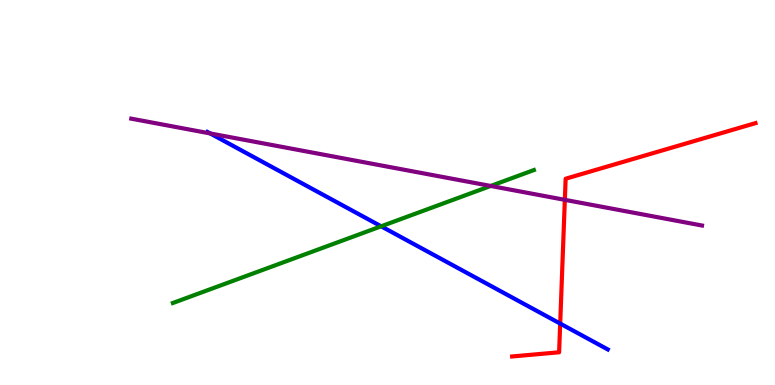[{'lines': ['blue', 'red'], 'intersections': [{'x': 7.23, 'y': 1.6}]}, {'lines': ['green', 'red'], 'intersections': []}, {'lines': ['purple', 'red'], 'intersections': [{'x': 7.29, 'y': 4.81}]}, {'lines': ['blue', 'green'], 'intersections': [{'x': 4.92, 'y': 4.12}]}, {'lines': ['blue', 'purple'], 'intersections': [{'x': 2.71, 'y': 6.53}]}, {'lines': ['green', 'purple'], 'intersections': [{'x': 6.33, 'y': 5.17}]}]